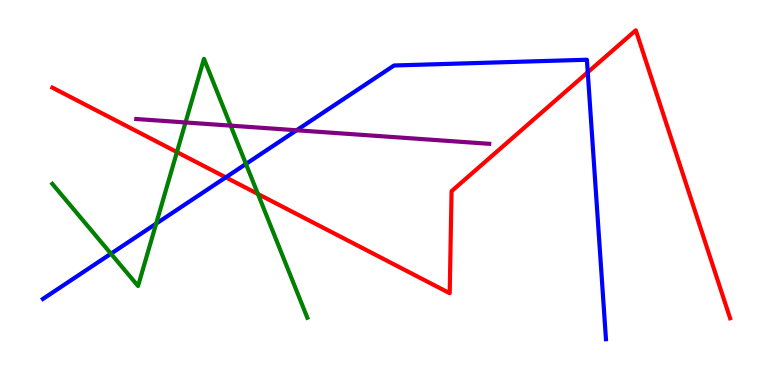[{'lines': ['blue', 'red'], 'intersections': [{'x': 2.91, 'y': 5.39}, {'x': 7.58, 'y': 8.12}]}, {'lines': ['green', 'red'], 'intersections': [{'x': 2.28, 'y': 6.05}, {'x': 3.33, 'y': 4.96}]}, {'lines': ['purple', 'red'], 'intersections': []}, {'lines': ['blue', 'green'], 'intersections': [{'x': 1.43, 'y': 3.41}, {'x': 2.01, 'y': 4.19}, {'x': 3.17, 'y': 5.74}]}, {'lines': ['blue', 'purple'], 'intersections': [{'x': 3.83, 'y': 6.62}]}, {'lines': ['green', 'purple'], 'intersections': [{'x': 2.39, 'y': 6.82}, {'x': 2.98, 'y': 6.74}]}]